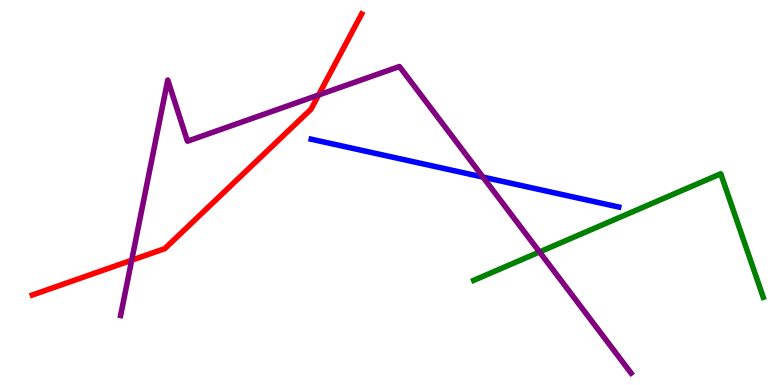[{'lines': ['blue', 'red'], 'intersections': []}, {'lines': ['green', 'red'], 'intersections': []}, {'lines': ['purple', 'red'], 'intersections': [{'x': 1.7, 'y': 3.24}, {'x': 4.11, 'y': 7.53}]}, {'lines': ['blue', 'green'], 'intersections': []}, {'lines': ['blue', 'purple'], 'intersections': [{'x': 6.23, 'y': 5.4}]}, {'lines': ['green', 'purple'], 'intersections': [{'x': 6.96, 'y': 3.46}]}]